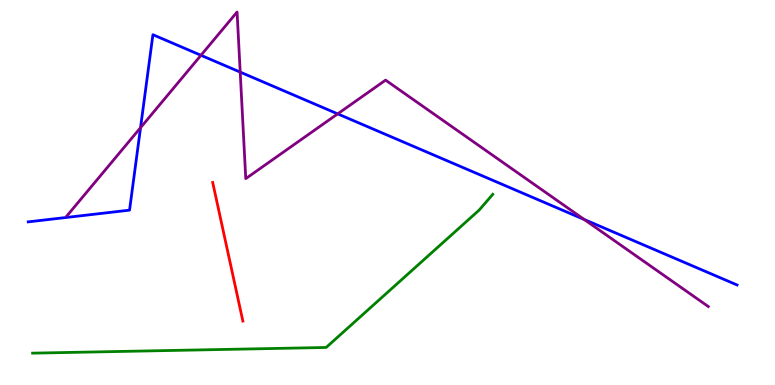[{'lines': ['blue', 'red'], 'intersections': []}, {'lines': ['green', 'red'], 'intersections': []}, {'lines': ['purple', 'red'], 'intersections': []}, {'lines': ['blue', 'green'], 'intersections': []}, {'lines': ['blue', 'purple'], 'intersections': [{'x': 1.81, 'y': 6.68}, {'x': 2.59, 'y': 8.56}, {'x': 3.1, 'y': 8.13}, {'x': 4.36, 'y': 7.04}, {'x': 7.54, 'y': 4.3}]}, {'lines': ['green', 'purple'], 'intersections': []}]